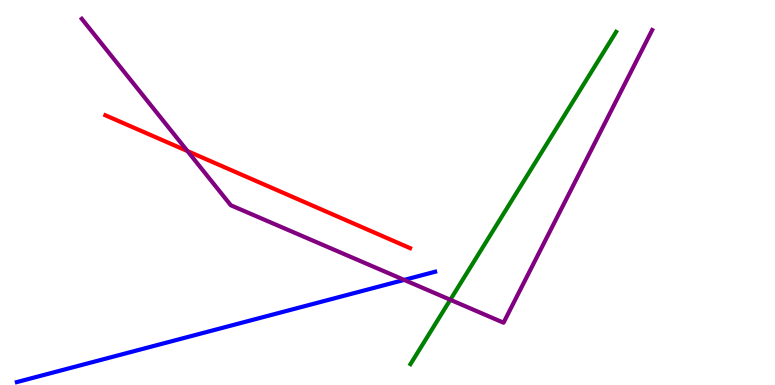[{'lines': ['blue', 'red'], 'intersections': []}, {'lines': ['green', 'red'], 'intersections': []}, {'lines': ['purple', 'red'], 'intersections': [{'x': 2.42, 'y': 6.08}]}, {'lines': ['blue', 'green'], 'intersections': []}, {'lines': ['blue', 'purple'], 'intersections': [{'x': 5.21, 'y': 2.73}]}, {'lines': ['green', 'purple'], 'intersections': [{'x': 5.81, 'y': 2.21}]}]